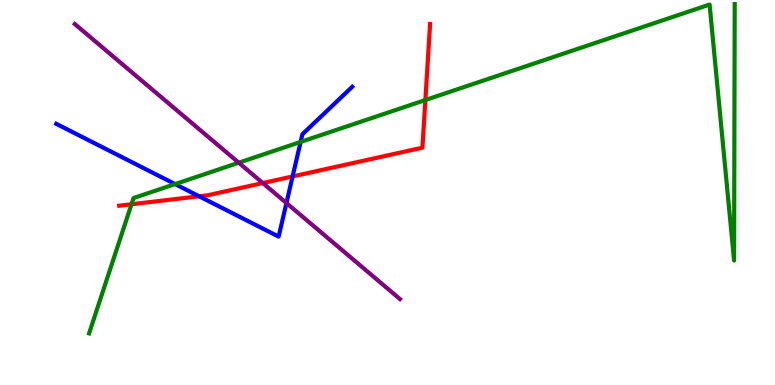[{'lines': ['blue', 'red'], 'intersections': [{'x': 2.57, 'y': 4.9}, {'x': 3.78, 'y': 5.42}]}, {'lines': ['green', 'red'], 'intersections': [{'x': 1.7, 'y': 4.69}, {'x': 5.49, 'y': 7.4}]}, {'lines': ['purple', 'red'], 'intersections': [{'x': 3.39, 'y': 5.25}]}, {'lines': ['blue', 'green'], 'intersections': [{'x': 2.26, 'y': 5.22}, {'x': 3.88, 'y': 6.31}]}, {'lines': ['blue', 'purple'], 'intersections': [{'x': 3.7, 'y': 4.73}]}, {'lines': ['green', 'purple'], 'intersections': [{'x': 3.08, 'y': 5.77}]}]